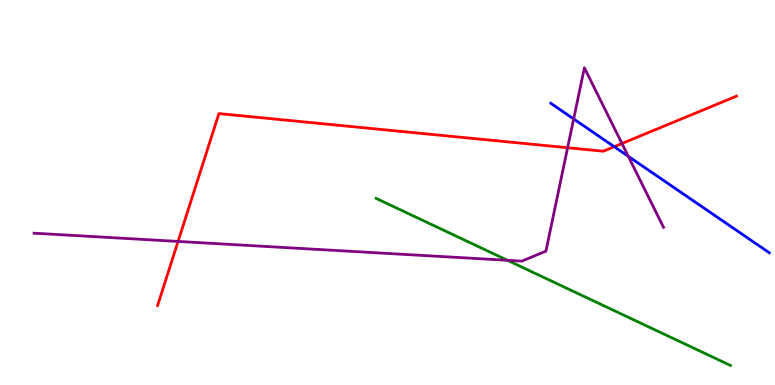[{'lines': ['blue', 'red'], 'intersections': [{'x': 7.93, 'y': 6.19}]}, {'lines': ['green', 'red'], 'intersections': []}, {'lines': ['purple', 'red'], 'intersections': [{'x': 2.3, 'y': 3.73}, {'x': 7.32, 'y': 6.16}, {'x': 8.03, 'y': 6.27}]}, {'lines': ['blue', 'green'], 'intersections': []}, {'lines': ['blue', 'purple'], 'intersections': [{'x': 7.4, 'y': 6.91}, {'x': 8.11, 'y': 5.94}]}, {'lines': ['green', 'purple'], 'intersections': [{'x': 6.55, 'y': 3.24}]}]